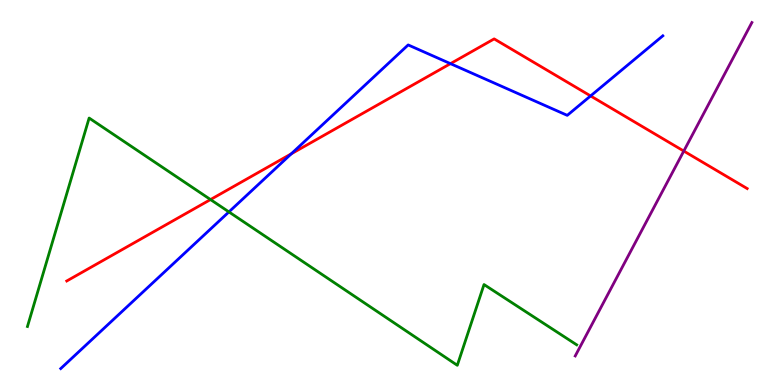[{'lines': ['blue', 'red'], 'intersections': [{'x': 3.76, 'y': 6.0}, {'x': 5.81, 'y': 8.35}, {'x': 7.62, 'y': 7.51}]}, {'lines': ['green', 'red'], 'intersections': [{'x': 2.72, 'y': 4.82}]}, {'lines': ['purple', 'red'], 'intersections': [{'x': 8.82, 'y': 6.08}]}, {'lines': ['blue', 'green'], 'intersections': [{'x': 2.95, 'y': 4.5}]}, {'lines': ['blue', 'purple'], 'intersections': []}, {'lines': ['green', 'purple'], 'intersections': []}]